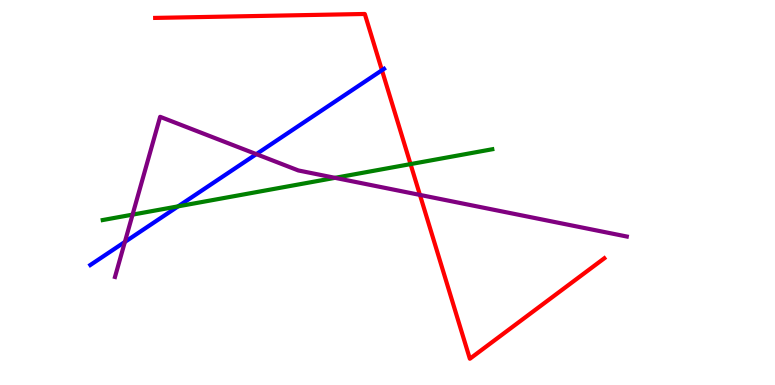[{'lines': ['blue', 'red'], 'intersections': [{'x': 4.93, 'y': 8.18}]}, {'lines': ['green', 'red'], 'intersections': [{'x': 5.3, 'y': 5.74}]}, {'lines': ['purple', 'red'], 'intersections': [{'x': 5.42, 'y': 4.94}]}, {'lines': ['blue', 'green'], 'intersections': [{'x': 2.3, 'y': 4.64}]}, {'lines': ['blue', 'purple'], 'intersections': [{'x': 1.61, 'y': 3.72}, {'x': 3.31, 'y': 6.0}]}, {'lines': ['green', 'purple'], 'intersections': [{'x': 1.71, 'y': 4.43}, {'x': 4.32, 'y': 5.38}]}]